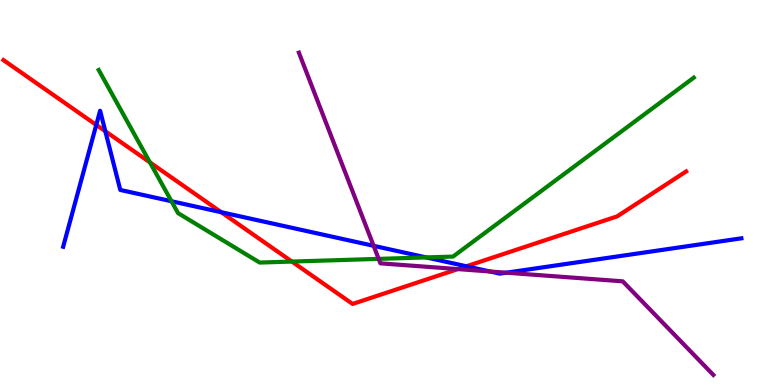[{'lines': ['blue', 'red'], 'intersections': [{'x': 1.24, 'y': 6.76}, {'x': 1.36, 'y': 6.59}, {'x': 2.86, 'y': 4.49}, {'x': 6.02, 'y': 3.08}]}, {'lines': ['green', 'red'], 'intersections': [{'x': 1.93, 'y': 5.78}, {'x': 3.77, 'y': 3.21}]}, {'lines': ['purple', 'red'], 'intersections': [{'x': 5.91, 'y': 3.01}]}, {'lines': ['blue', 'green'], 'intersections': [{'x': 2.21, 'y': 4.77}, {'x': 5.5, 'y': 3.31}]}, {'lines': ['blue', 'purple'], 'intersections': [{'x': 4.82, 'y': 3.61}, {'x': 6.32, 'y': 2.95}, {'x': 6.53, 'y': 2.92}]}, {'lines': ['green', 'purple'], 'intersections': [{'x': 4.89, 'y': 3.28}]}]